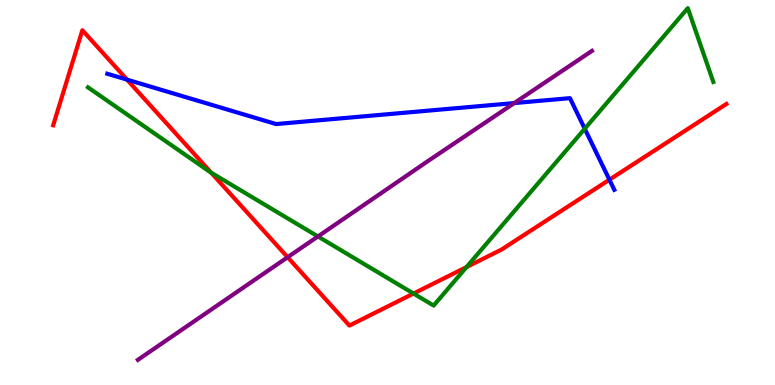[{'lines': ['blue', 'red'], 'intersections': [{'x': 1.64, 'y': 7.93}, {'x': 7.86, 'y': 5.33}]}, {'lines': ['green', 'red'], 'intersections': [{'x': 2.73, 'y': 5.51}, {'x': 5.34, 'y': 2.38}, {'x': 6.02, 'y': 3.06}]}, {'lines': ['purple', 'red'], 'intersections': [{'x': 3.71, 'y': 3.32}]}, {'lines': ['blue', 'green'], 'intersections': [{'x': 7.55, 'y': 6.66}]}, {'lines': ['blue', 'purple'], 'intersections': [{'x': 6.64, 'y': 7.32}]}, {'lines': ['green', 'purple'], 'intersections': [{'x': 4.1, 'y': 3.86}]}]